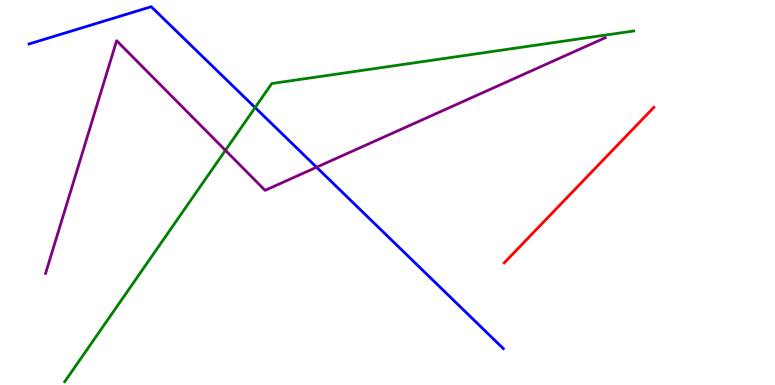[{'lines': ['blue', 'red'], 'intersections': []}, {'lines': ['green', 'red'], 'intersections': []}, {'lines': ['purple', 'red'], 'intersections': []}, {'lines': ['blue', 'green'], 'intersections': [{'x': 3.29, 'y': 7.21}]}, {'lines': ['blue', 'purple'], 'intersections': [{'x': 4.08, 'y': 5.66}]}, {'lines': ['green', 'purple'], 'intersections': [{'x': 2.91, 'y': 6.1}]}]